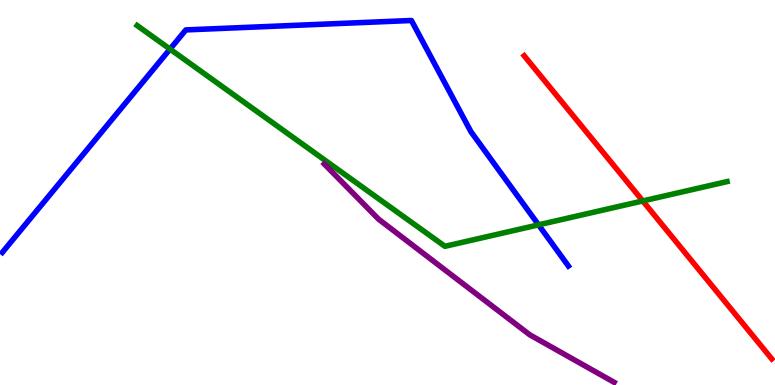[{'lines': ['blue', 'red'], 'intersections': []}, {'lines': ['green', 'red'], 'intersections': [{'x': 8.29, 'y': 4.78}]}, {'lines': ['purple', 'red'], 'intersections': []}, {'lines': ['blue', 'green'], 'intersections': [{'x': 2.19, 'y': 8.72}, {'x': 6.95, 'y': 4.16}]}, {'lines': ['blue', 'purple'], 'intersections': []}, {'lines': ['green', 'purple'], 'intersections': []}]